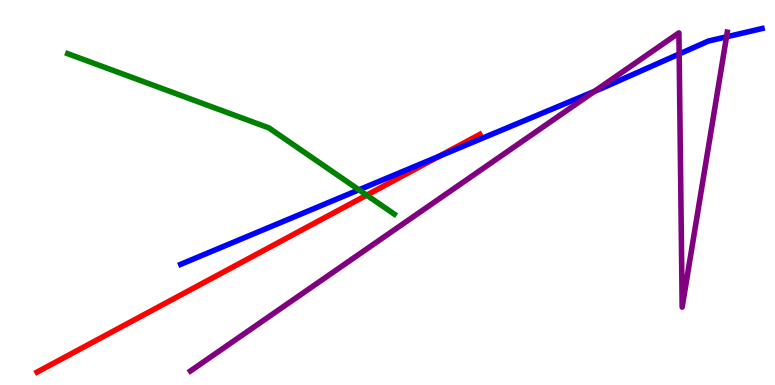[{'lines': ['blue', 'red'], 'intersections': [{'x': 5.66, 'y': 5.94}]}, {'lines': ['green', 'red'], 'intersections': [{'x': 4.73, 'y': 4.93}]}, {'lines': ['purple', 'red'], 'intersections': []}, {'lines': ['blue', 'green'], 'intersections': [{'x': 4.63, 'y': 5.07}]}, {'lines': ['blue', 'purple'], 'intersections': [{'x': 7.67, 'y': 7.63}, {'x': 8.76, 'y': 8.6}, {'x': 9.37, 'y': 9.04}]}, {'lines': ['green', 'purple'], 'intersections': []}]